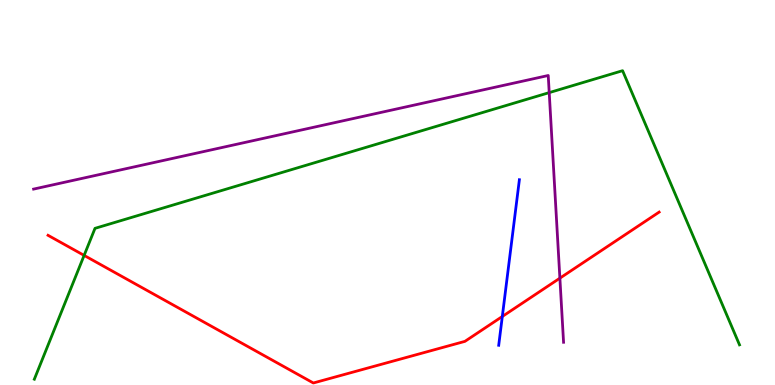[{'lines': ['blue', 'red'], 'intersections': [{'x': 6.48, 'y': 1.78}]}, {'lines': ['green', 'red'], 'intersections': [{'x': 1.09, 'y': 3.37}]}, {'lines': ['purple', 'red'], 'intersections': [{'x': 7.22, 'y': 2.77}]}, {'lines': ['blue', 'green'], 'intersections': []}, {'lines': ['blue', 'purple'], 'intersections': []}, {'lines': ['green', 'purple'], 'intersections': [{'x': 7.09, 'y': 7.59}]}]